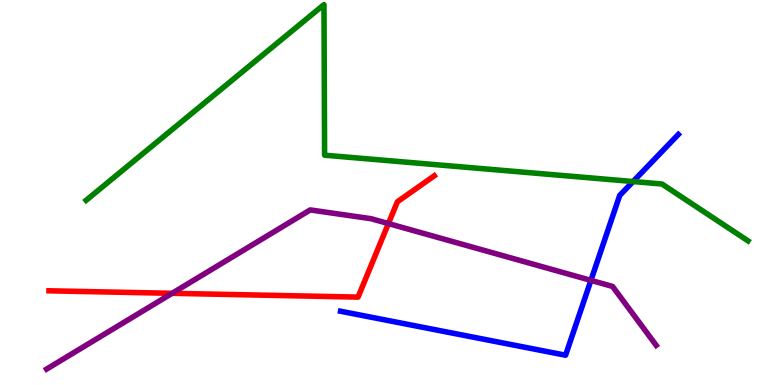[{'lines': ['blue', 'red'], 'intersections': []}, {'lines': ['green', 'red'], 'intersections': []}, {'lines': ['purple', 'red'], 'intersections': [{'x': 2.22, 'y': 2.38}, {'x': 5.01, 'y': 4.19}]}, {'lines': ['blue', 'green'], 'intersections': [{'x': 8.17, 'y': 5.28}]}, {'lines': ['blue', 'purple'], 'intersections': [{'x': 7.62, 'y': 2.72}]}, {'lines': ['green', 'purple'], 'intersections': []}]